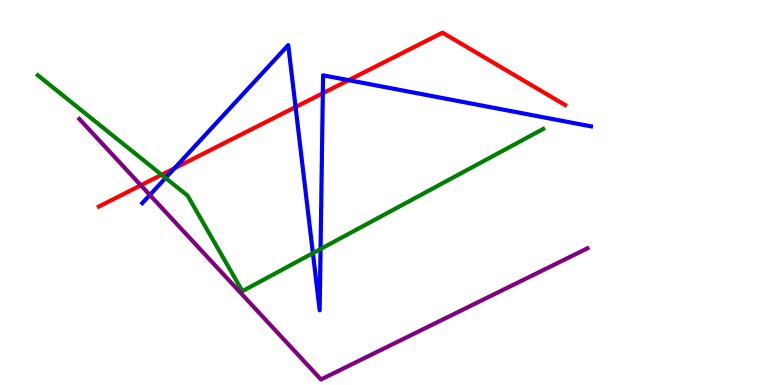[{'lines': ['blue', 'red'], 'intersections': [{'x': 2.25, 'y': 5.63}, {'x': 3.81, 'y': 7.22}, {'x': 4.17, 'y': 7.58}, {'x': 4.5, 'y': 7.92}]}, {'lines': ['green', 'red'], 'intersections': [{'x': 2.09, 'y': 5.46}]}, {'lines': ['purple', 'red'], 'intersections': [{'x': 1.82, 'y': 5.19}]}, {'lines': ['blue', 'green'], 'intersections': [{'x': 2.14, 'y': 5.38}, {'x': 4.04, 'y': 3.42}, {'x': 4.14, 'y': 3.53}]}, {'lines': ['blue', 'purple'], 'intersections': [{'x': 1.93, 'y': 4.94}]}, {'lines': ['green', 'purple'], 'intersections': []}]